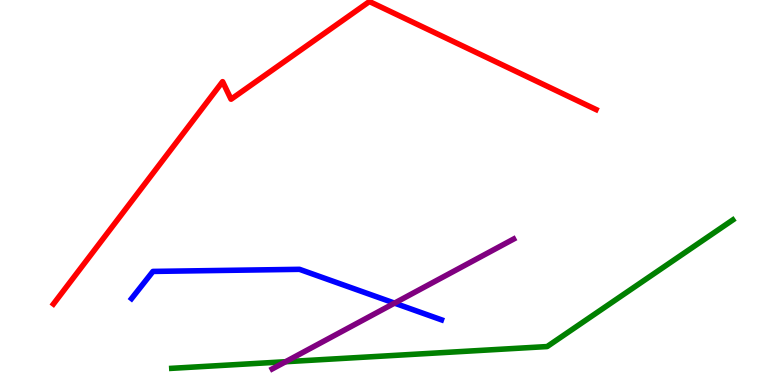[{'lines': ['blue', 'red'], 'intersections': []}, {'lines': ['green', 'red'], 'intersections': []}, {'lines': ['purple', 'red'], 'intersections': []}, {'lines': ['blue', 'green'], 'intersections': []}, {'lines': ['blue', 'purple'], 'intersections': [{'x': 5.09, 'y': 2.13}]}, {'lines': ['green', 'purple'], 'intersections': [{'x': 3.69, 'y': 0.605}]}]